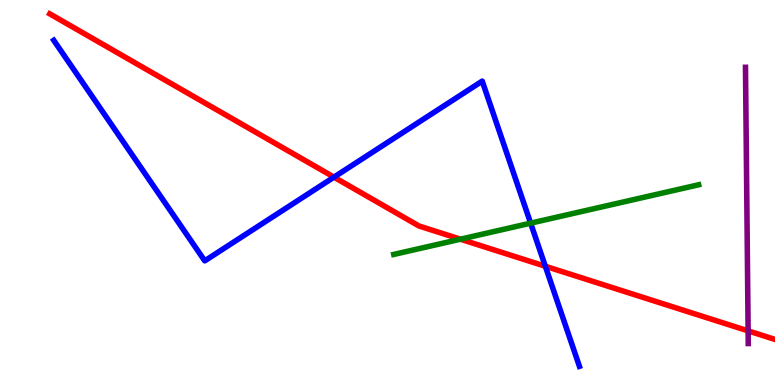[{'lines': ['blue', 'red'], 'intersections': [{'x': 4.31, 'y': 5.4}, {'x': 7.04, 'y': 3.08}]}, {'lines': ['green', 'red'], 'intersections': [{'x': 5.94, 'y': 3.79}]}, {'lines': ['purple', 'red'], 'intersections': [{'x': 9.65, 'y': 1.41}]}, {'lines': ['blue', 'green'], 'intersections': [{'x': 6.85, 'y': 4.2}]}, {'lines': ['blue', 'purple'], 'intersections': []}, {'lines': ['green', 'purple'], 'intersections': []}]